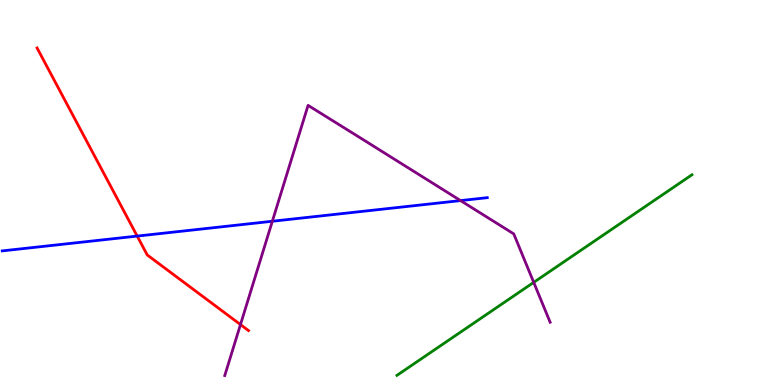[{'lines': ['blue', 'red'], 'intersections': [{'x': 1.77, 'y': 3.87}]}, {'lines': ['green', 'red'], 'intersections': []}, {'lines': ['purple', 'red'], 'intersections': [{'x': 3.1, 'y': 1.57}]}, {'lines': ['blue', 'green'], 'intersections': []}, {'lines': ['blue', 'purple'], 'intersections': [{'x': 3.51, 'y': 4.25}, {'x': 5.94, 'y': 4.79}]}, {'lines': ['green', 'purple'], 'intersections': [{'x': 6.89, 'y': 2.67}]}]